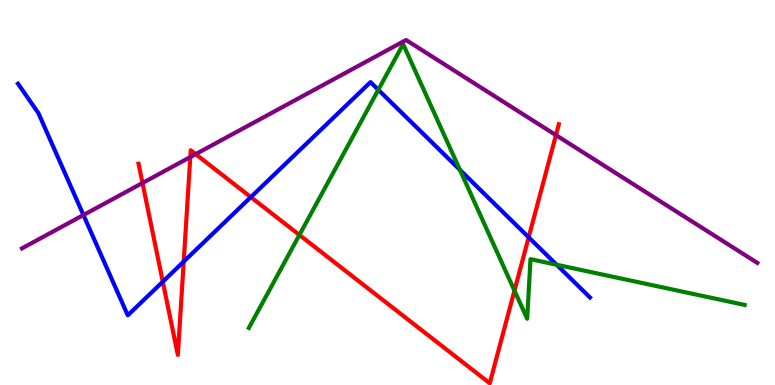[{'lines': ['blue', 'red'], 'intersections': [{'x': 2.1, 'y': 2.68}, {'x': 2.37, 'y': 3.21}, {'x': 3.24, 'y': 4.88}, {'x': 6.82, 'y': 3.84}]}, {'lines': ['green', 'red'], 'intersections': [{'x': 3.86, 'y': 3.9}, {'x': 6.64, 'y': 2.45}]}, {'lines': ['purple', 'red'], 'intersections': [{'x': 1.84, 'y': 5.25}, {'x': 2.46, 'y': 5.92}, {'x': 2.52, 'y': 6.0}, {'x': 7.17, 'y': 6.49}]}, {'lines': ['blue', 'green'], 'intersections': [{'x': 4.88, 'y': 7.67}, {'x': 5.93, 'y': 5.59}, {'x': 7.18, 'y': 3.12}]}, {'lines': ['blue', 'purple'], 'intersections': [{'x': 1.08, 'y': 4.41}]}, {'lines': ['green', 'purple'], 'intersections': []}]